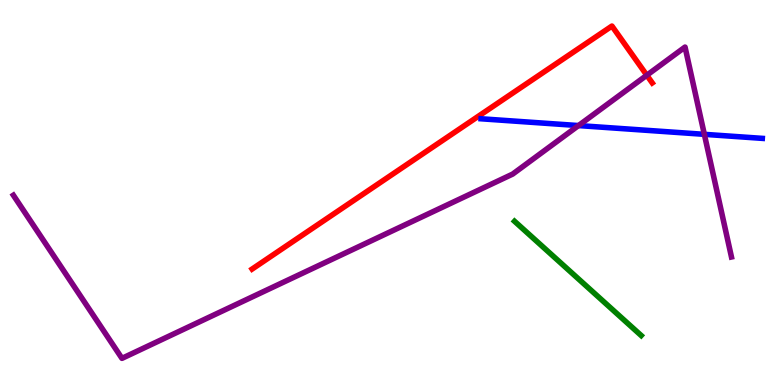[{'lines': ['blue', 'red'], 'intersections': []}, {'lines': ['green', 'red'], 'intersections': []}, {'lines': ['purple', 'red'], 'intersections': [{'x': 8.35, 'y': 8.05}]}, {'lines': ['blue', 'green'], 'intersections': []}, {'lines': ['blue', 'purple'], 'intersections': [{'x': 7.46, 'y': 6.74}, {'x': 9.09, 'y': 6.51}]}, {'lines': ['green', 'purple'], 'intersections': []}]